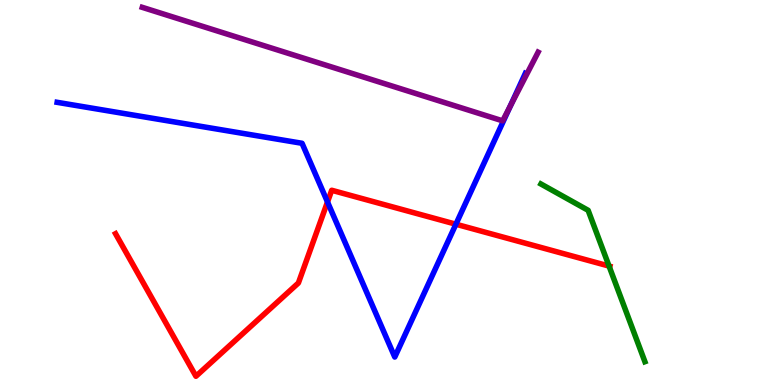[{'lines': ['blue', 'red'], 'intersections': [{'x': 4.23, 'y': 4.75}, {'x': 5.88, 'y': 4.18}]}, {'lines': ['green', 'red'], 'intersections': [{'x': 7.86, 'y': 3.09}]}, {'lines': ['purple', 'red'], 'intersections': []}, {'lines': ['blue', 'green'], 'intersections': []}, {'lines': ['blue', 'purple'], 'intersections': [{'x': 6.58, 'y': 7.24}]}, {'lines': ['green', 'purple'], 'intersections': []}]